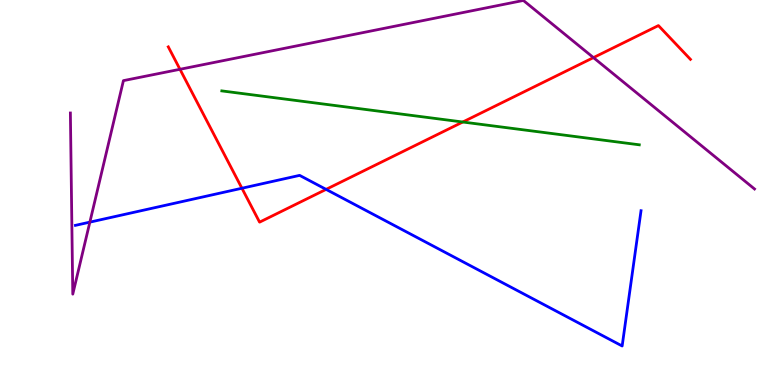[{'lines': ['blue', 'red'], 'intersections': [{'x': 3.12, 'y': 5.11}, {'x': 4.21, 'y': 5.08}]}, {'lines': ['green', 'red'], 'intersections': [{'x': 5.97, 'y': 6.83}]}, {'lines': ['purple', 'red'], 'intersections': [{'x': 2.32, 'y': 8.2}, {'x': 7.66, 'y': 8.5}]}, {'lines': ['blue', 'green'], 'intersections': []}, {'lines': ['blue', 'purple'], 'intersections': [{'x': 1.16, 'y': 4.23}]}, {'lines': ['green', 'purple'], 'intersections': []}]